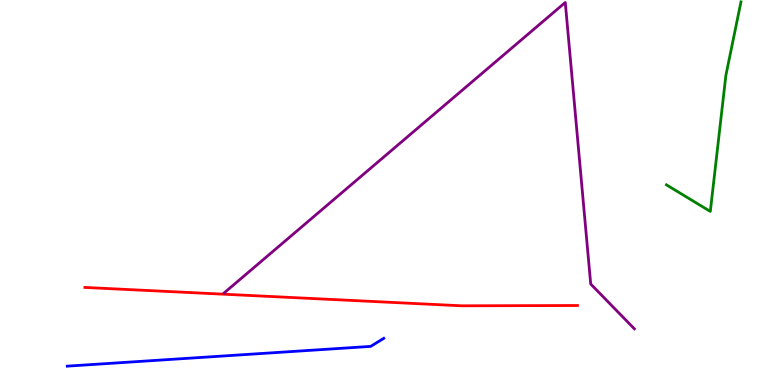[{'lines': ['blue', 'red'], 'intersections': []}, {'lines': ['green', 'red'], 'intersections': []}, {'lines': ['purple', 'red'], 'intersections': []}, {'lines': ['blue', 'green'], 'intersections': []}, {'lines': ['blue', 'purple'], 'intersections': []}, {'lines': ['green', 'purple'], 'intersections': []}]